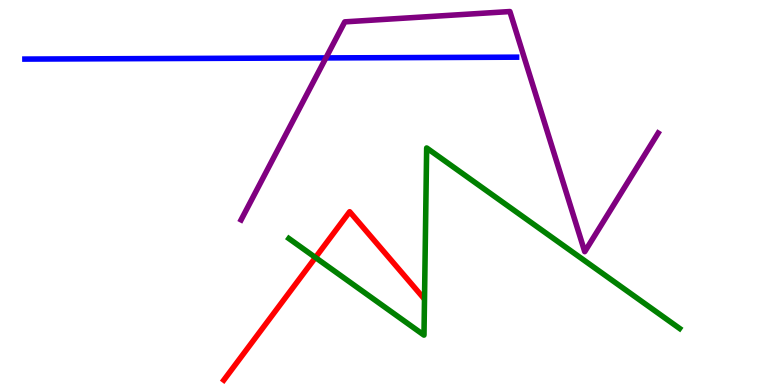[{'lines': ['blue', 'red'], 'intersections': []}, {'lines': ['green', 'red'], 'intersections': [{'x': 4.07, 'y': 3.31}]}, {'lines': ['purple', 'red'], 'intersections': []}, {'lines': ['blue', 'green'], 'intersections': []}, {'lines': ['blue', 'purple'], 'intersections': [{'x': 4.21, 'y': 8.5}]}, {'lines': ['green', 'purple'], 'intersections': []}]